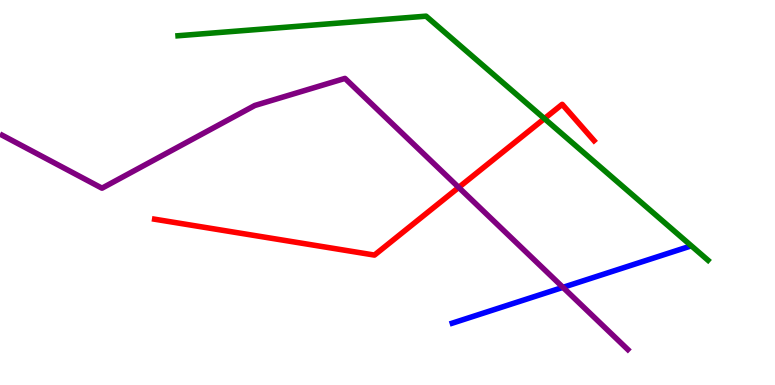[{'lines': ['blue', 'red'], 'intersections': []}, {'lines': ['green', 'red'], 'intersections': [{'x': 7.02, 'y': 6.92}]}, {'lines': ['purple', 'red'], 'intersections': [{'x': 5.92, 'y': 5.13}]}, {'lines': ['blue', 'green'], 'intersections': []}, {'lines': ['blue', 'purple'], 'intersections': [{'x': 7.26, 'y': 2.54}]}, {'lines': ['green', 'purple'], 'intersections': []}]